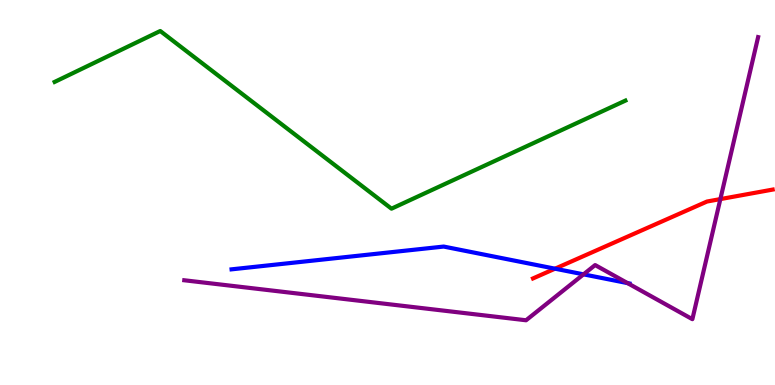[{'lines': ['blue', 'red'], 'intersections': [{'x': 7.16, 'y': 3.02}]}, {'lines': ['green', 'red'], 'intersections': []}, {'lines': ['purple', 'red'], 'intersections': [{'x': 9.3, 'y': 4.83}]}, {'lines': ['blue', 'green'], 'intersections': []}, {'lines': ['blue', 'purple'], 'intersections': [{'x': 7.53, 'y': 2.87}, {'x': 8.1, 'y': 2.65}]}, {'lines': ['green', 'purple'], 'intersections': []}]